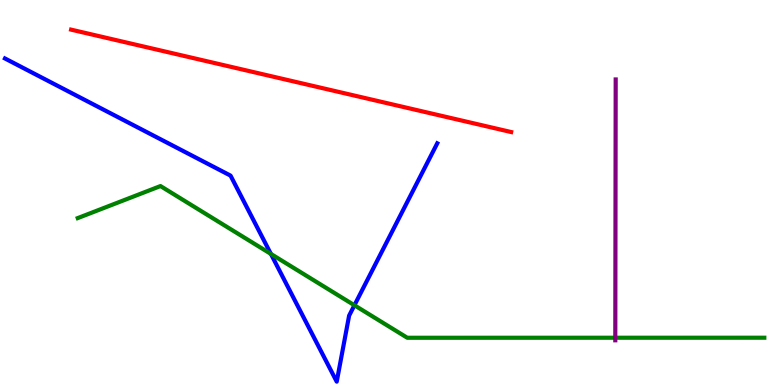[{'lines': ['blue', 'red'], 'intersections': []}, {'lines': ['green', 'red'], 'intersections': []}, {'lines': ['purple', 'red'], 'intersections': []}, {'lines': ['blue', 'green'], 'intersections': [{'x': 3.5, 'y': 3.4}, {'x': 4.57, 'y': 2.07}]}, {'lines': ['blue', 'purple'], 'intersections': []}, {'lines': ['green', 'purple'], 'intersections': [{'x': 7.94, 'y': 1.23}]}]